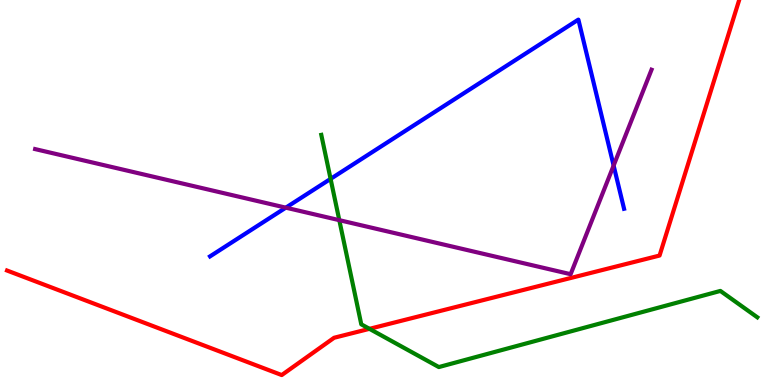[{'lines': ['blue', 'red'], 'intersections': []}, {'lines': ['green', 'red'], 'intersections': [{'x': 4.77, 'y': 1.46}]}, {'lines': ['purple', 'red'], 'intersections': []}, {'lines': ['blue', 'green'], 'intersections': [{'x': 4.27, 'y': 5.35}]}, {'lines': ['blue', 'purple'], 'intersections': [{'x': 3.69, 'y': 4.61}, {'x': 7.92, 'y': 5.7}]}, {'lines': ['green', 'purple'], 'intersections': [{'x': 4.38, 'y': 4.28}]}]